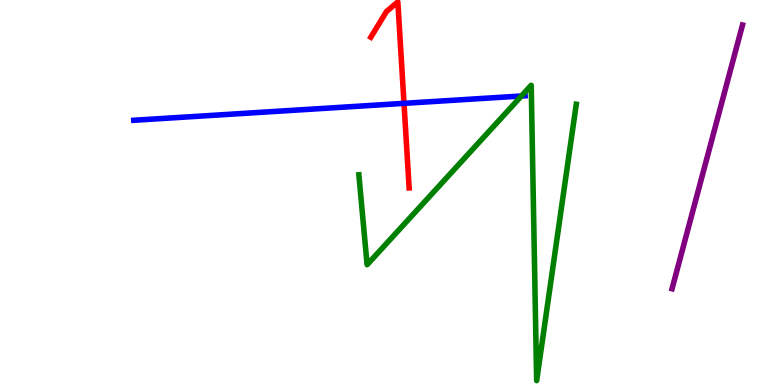[{'lines': ['blue', 'red'], 'intersections': [{'x': 5.21, 'y': 7.32}]}, {'lines': ['green', 'red'], 'intersections': []}, {'lines': ['purple', 'red'], 'intersections': []}, {'lines': ['blue', 'green'], 'intersections': [{'x': 6.73, 'y': 7.51}]}, {'lines': ['blue', 'purple'], 'intersections': []}, {'lines': ['green', 'purple'], 'intersections': []}]